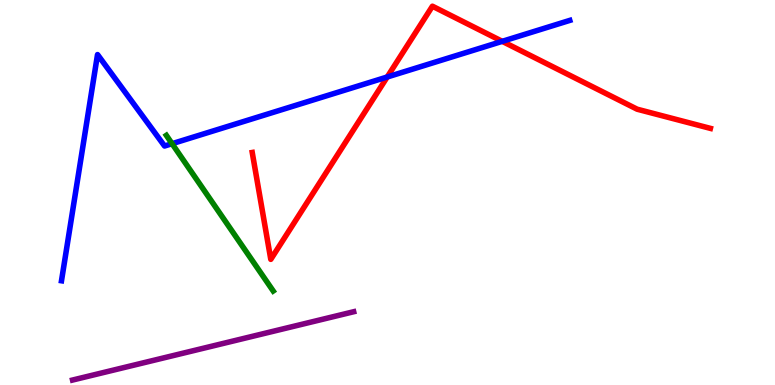[{'lines': ['blue', 'red'], 'intersections': [{'x': 5.0, 'y': 8.0}, {'x': 6.48, 'y': 8.93}]}, {'lines': ['green', 'red'], 'intersections': []}, {'lines': ['purple', 'red'], 'intersections': []}, {'lines': ['blue', 'green'], 'intersections': [{'x': 2.22, 'y': 6.27}]}, {'lines': ['blue', 'purple'], 'intersections': []}, {'lines': ['green', 'purple'], 'intersections': []}]